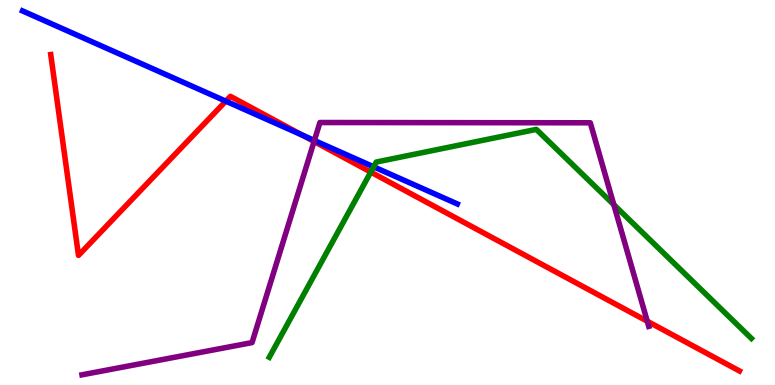[{'lines': ['blue', 'red'], 'intersections': [{'x': 2.91, 'y': 7.37}, {'x': 3.9, 'y': 6.49}]}, {'lines': ['green', 'red'], 'intersections': [{'x': 4.78, 'y': 5.53}]}, {'lines': ['purple', 'red'], 'intersections': [{'x': 4.05, 'y': 6.33}, {'x': 8.35, 'y': 1.66}]}, {'lines': ['blue', 'green'], 'intersections': [{'x': 4.82, 'y': 5.67}]}, {'lines': ['blue', 'purple'], 'intersections': [{'x': 4.06, 'y': 6.35}]}, {'lines': ['green', 'purple'], 'intersections': [{'x': 7.92, 'y': 4.68}]}]